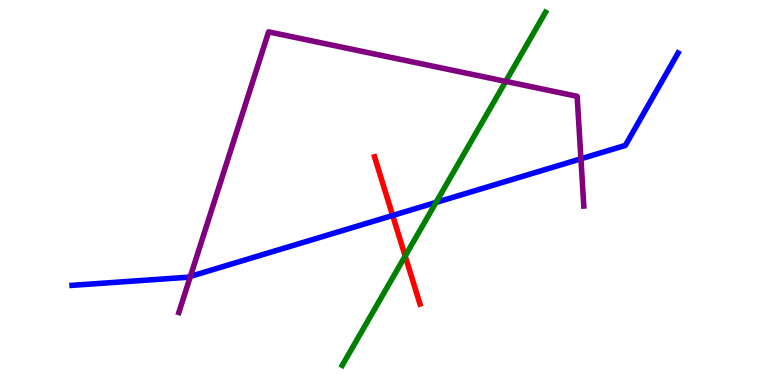[{'lines': ['blue', 'red'], 'intersections': [{'x': 5.07, 'y': 4.4}]}, {'lines': ['green', 'red'], 'intersections': [{'x': 5.23, 'y': 3.35}]}, {'lines': ['purple', 'red'], 'intersections': []}, {'lines': ['blue', 'green'], 'intersections': [{'x': 5.63, 'y': 4.74}]}, {'lines': ['blue', 'purple'], 'intersections': [{'x': 2.46, 'y': 2.82}, {'x': 7.5, 'y': 5.88}]}, {'lines': ['green', 'purple'], 'intersections': [{'x': 6.53, 'y': 7.89}]}]